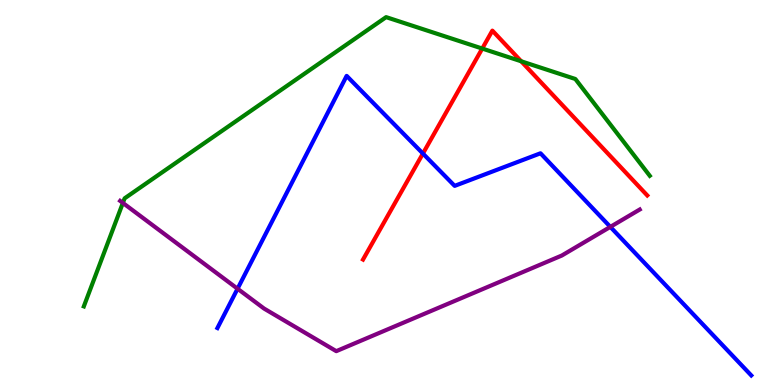[{'lines': ['blue', 'red'], 'intersections': [{'x': 5.46, 'y': 6.01}]}, {'lines': ['green', 'red'], 'intersections': [{'x': 6.22, 'y': 8.74}, {'x': 6.73, 'y': 8.41}]}, {'lines': ['purple', 'red'], 'intersections': []}, {'lines': ['blue', 'green'], 'intersections': []}, {'lines': ['blue', 'purple'], 'intersections': [{'x': 3.07, 'y': 2.5}, {'x': 7.88, 'y': 4.11}]}, {'lines': ['green', 'purple'], 'intersections': [{'x': 1.59, 'y': 4.73}]}]